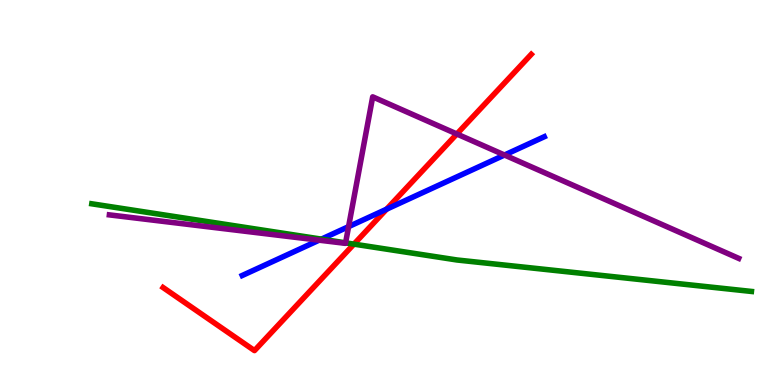[{'lines': ['blue', 'red'], 'intersections': [{'x': 4.99, 'y': 4.57}]}, {'lines': ['green', 'red'], 'intersections': [{'x': 4.57, 'y': 3.66}]}, {'lines': ['purple', 'red'], 'intersections': [{'x': 5.89, 'y': 6.52}]}, {'lines': ['blue', 'green'], 'intersections': [{'x': 4.15, 'y': 3.79}]}, {'lines': ['blue', 'purple'], 'intersections': [{'x': 4.12, 'y': 3.76}, {'x': 4.5, 'y': 4.11}, {'x': 6.51, 'y': 5.97}]}, {'lines': ['green', 'purple'], 'intersections': [{'x': 4.46, 'y': 3.69}]}]